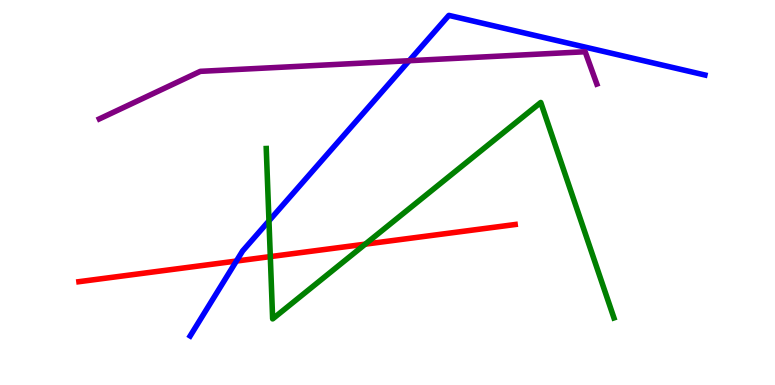[{'lines': ['blue', 'red'], 'intersections': [{'x': 3.05, 'y': 3.22}]}, {'lines': ['green', 'red'], 'intersections': [{'x': 3.49, 'y': 3.33}, {'x': 4.71, 'y': 3.66}]}, {'lines': ['purple', 'red'], 'intersections': []}, {'lines': ['blue', 'green'], 'intersections': [{'x': 3.47, 'y': 4.26}]}, {'lines': ['blue', 'purple'], 'intersections': [{'x': 5.28, 'y': 8.42}]}, {'lines': ['green', 'purple'], 'intersections': []}]